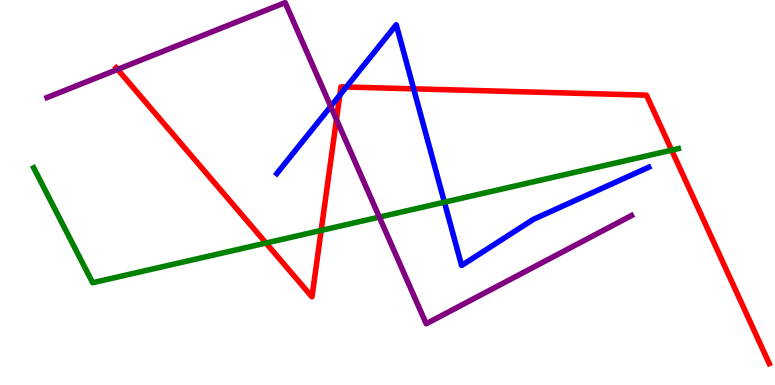[{'lines': ['blue', 'red'], 'intersections': [{'x': 4.38, 'y': 7.53}, {'x': 4.47, 'y': 7.74}, {'x': 5.34, 'y': 7.69}]}, {'lines': ['green', 'red'], 'intersections': [{'x': 3.43, 'y': 3.69}, {'x': 4.14, 'y': 4.02}, {'x': 8.67, 'y': 6.1}]}, {'lines': ['purple', 'red'], 'intersections': [{'x': 1.52, 'y': 8.2}, {'x': 4.34, 'y': 6.9}]}, {'lines': ['blue', 'green'], 'intersections': [{'x': 5.73, 'y': 4.75}]}, {'lines': ['blue', 'purple'], 'intersections': [{'x': 4.27, 'y': 7.24}]}, {'lines': ['green', 'purple'], 'intersections': [{'x': 4.89, 'y': 4.36}]}]